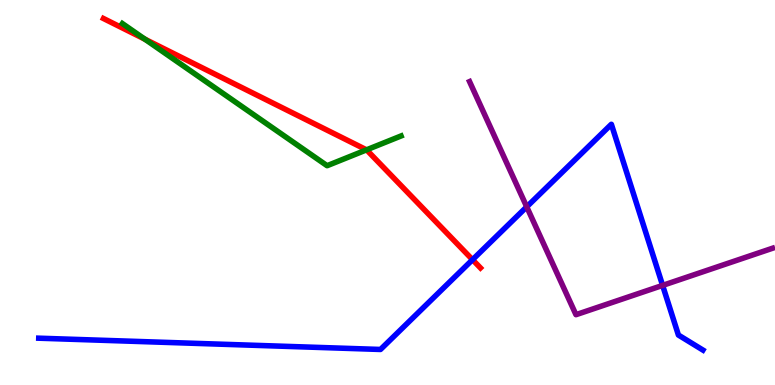[{'lines': ['blue', 'red'], 'intersections': [{'x': 6.1, 'y': 3.25}]}, {'lines': ['green', 'red'], 'intersections': [{'x': 1.87, 'y': 8.98}, {'x': 4.73, 'y': 6.11}]}, {'lines': ['purple', 'red'], 'intersections': []}, {'lines': ['blue', 'green'], 'intersections': []}, {'lines': ['blue', 'purple'], 'intersections': [{'x': 6.8, 'y': 4.63}, {'x': 8.55, 'y': 2.59}]}, {'lines': ['green', 'purple'], 'intersections': []}]